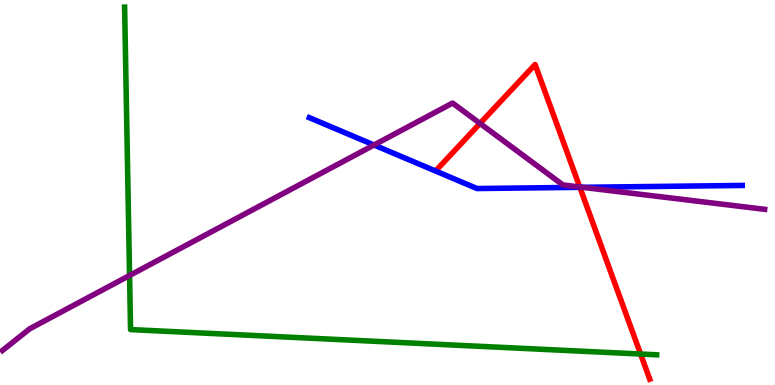[{'lines': ['blue', 'red'], 'intersections': [{'x': 7.48, 'y': 5.13}]}, {'lines': ['green', 'red'], 'intersections': [{'x': 8.27, 'y': 0.804}]}, {'lines': ['purple', 'red'], 'intersections': [{'x': 6.19, 'y': 6.79}, {'x': 7.48, 'y': 5.14}]}, {'lines': ['blue', 'green'], 'intersections': []}, {'lines': ['blue', 'purple'], 'intersections': [{'x': 4.83, 'y': 6.23}, {'x': 7.52, 'y': 5.13}]}, {'lines': ['green', 'purple'], 'intersections': [{'x': 1.67, 'y': 2.84}]}]